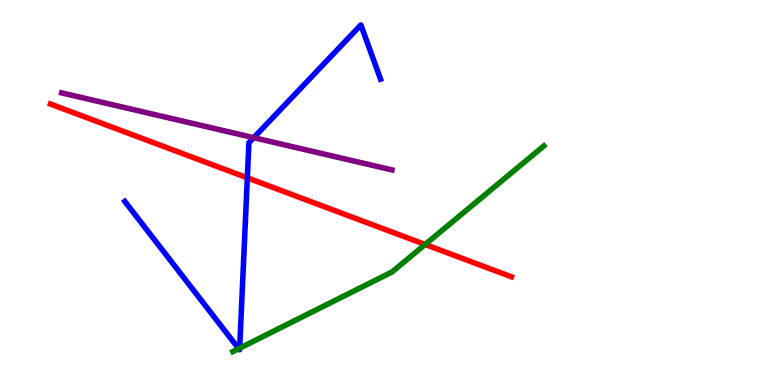[{'lines': ['blue', 'red'], 'intersections': [{'x': 3.19, 'y': 5.38}]}, {'lines': ['green', 'red'], 'intersections': [{'x': 5.49, 'y': 3.65}]}, {'lines': ['purple', 'red'], 'intersections': []}, {'lines': ['blue', 'green'], 'intersections': [{'x': 3.08, 'y': 0.944}, {'x': 3.09, 'y': 0.956}]}, {'lines': ['blue', 'purple'], 'intersections': [{'x': 3.27, 'y': 6.42}]}, {'lines': ['green', 'purple'], 'intersections': []}]